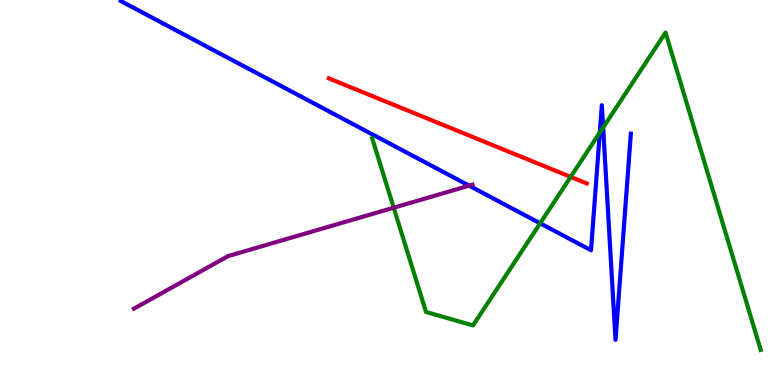[{'lines': ['blue', 'red'], 'intersections': []}, {'lines': ['green', 'red'], 'intersections': [{'x': 7.36, 'y': 5.41}]}, {'lines': ['purple', 'red'], 'intersections': []}, {'lines': ['blue', 'green'], 'intersections': [{'x': 6.97, 'y': 4.2}, {'x': 7.74, 'y': 6.56}, {'x': 7.78, 'y': 6.69}]}, {'lines': ['blue', 'purple'], 'intersections': [{'x': 6.05, 'y': 5.18}]}, {'lines': ['green', 'purple'], 'intersections': [{'x': 5.08, 'y': 4.6}]}]